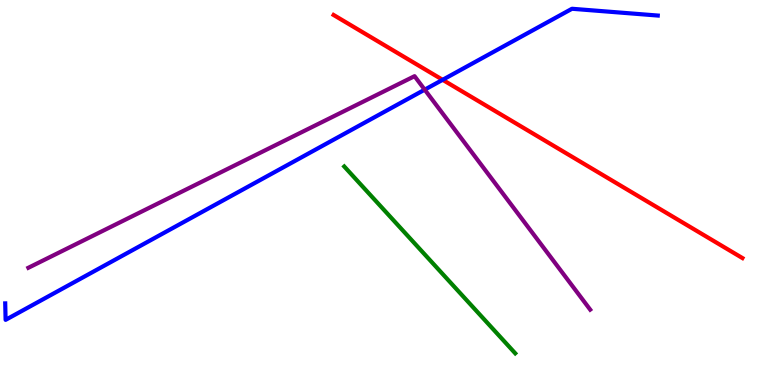[{'lines': ['blue', 'red'], 'intersections': [{'x': 5.71, 'y': 7.93}]}, {'lines': ['green', 'red'], 'intersections': []}, {'lines': ['purple', 'red'], 'intersections': []}, {'lines': ['blue', 'green'], 'intersections': []}, {'lines': ['blue', 'purple'], 'intersections': [{'x': 5.48, 'y': 7.67}]}, {'lines': ['green', 'purple'], 'intersections': []}]